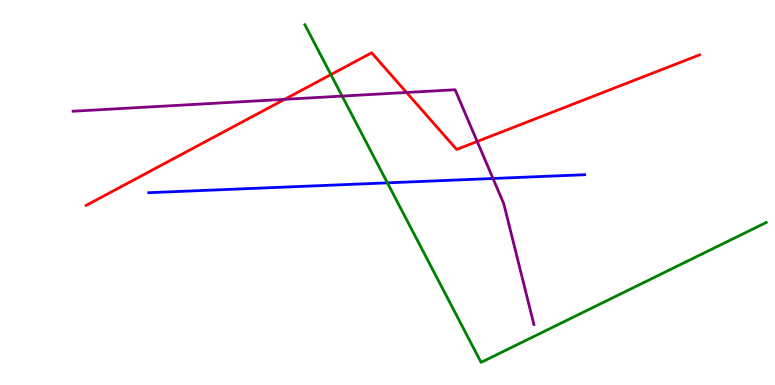[{'lines': ['blue', 'red'], 'intersections': []}, {'lines': ['green', 'red'], 'intersections': [{'x': 4.27, 'y': 8.06}]}, {'lines': ['purple', 'red'], 'intersections': [{'x': 3.67, 'y': 7.42}, {'x': 5.25, 'y': 7.6}, {'x': 6.16, 'y': 6.33}]}, {'lines': ['blue', 'green'], 'intersections': [{'x': 5.0, 'y': 5.25}]}, {'lines': ['blue', 'purple'], 'intersections': [{'x': 6.36, 'y': 5.36}]}, {'lines': ['green', 'purple'], 'intersections': [{'x': 4.41, 'y': 7.5}]}]